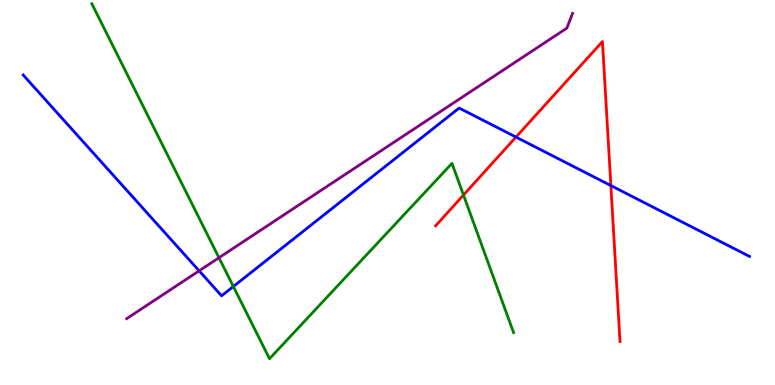[{'lines': ['blue', 'red'], 'intersections': [{'x': 6.66, 'y': 6.44}, {'x': 7.88, 'y': 5.18}]}, {'lines': ['green', 'red'], 'intersections': [{'x': 5.98, 'y': 4.93}]}, {'lines': ['purple', 'red'], 'intersections': []}, {'lines': ['blue', 'green'], 'intersections': [{'x': 3.01, 'y': 2.56}]}, {'lines': ['blue', 'purple'], 'intersections': [{'x': 2.57, 'y': 2.97}]}, {'lines': ['green', 'purple'], 'intersections': [{'x': 2.83, 'y': 3.31}]}]